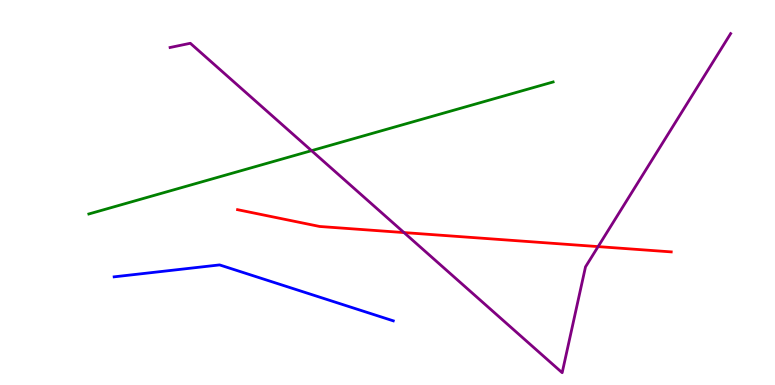[{'lines': ['blue', 'red'], 'intersections': []}, {'lines': ['green', 'red'], 'intersections': []}, {'lines': ['purple', 'red'], 'intersections': [{'x': 5.21, 'y': 3.96}, {'x': 7.72, 'y': 3.59}]}, {'lines': ['blue', 'green'], 'intersections': []}, {'lines': ['blue', 'purple'], 'intersections': []}, {'lines': ['green', 'purple'], 'intersections': [{'x': 4.02, 'y': 6.09}]}]